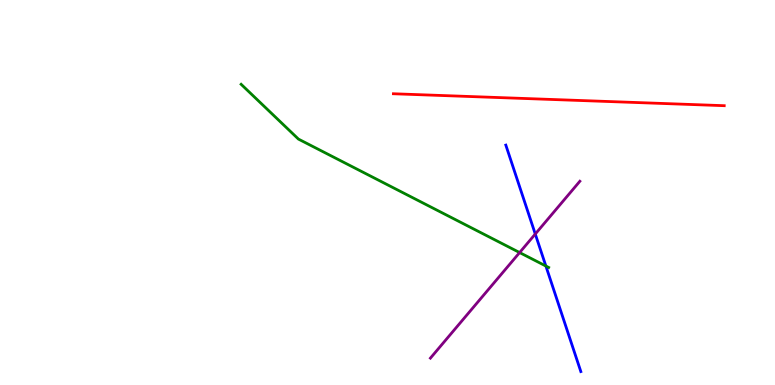[{'lines': ['blue', 'red'], 'intersections': []}, {'lines': ['green', 'red'], 'intersections': []}, {'lines': ['purple', 'red'], 'intersections': []}, {'lines': ['blue', 'green'], 'intersections': [{'x': 7.04, 'y': 3.09}]}, {'lines': ['blue', 'purple'], 'intersections': [{'x': 6.91, 'y': 3.92}]}, {'lines': ['green', 'purple'], 'intersections': [{'x': 6.7, 'y': 3.44}]}]